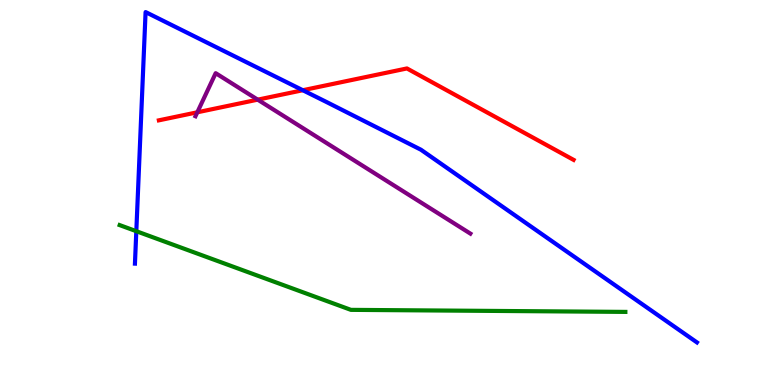[{'lines': ['blue', 'red'], 'intersections': [{'x': 3.91, 'y': 7.66}]}, {'lines': ['green', 'red'], 'intersections': []}, {'lines': ['purple', 'red'], 'intersections': [{'x': 2.55, 'y': 7.08}, {'x': 3.33, 'y': 7.41}]}, {'lines': ['blue', 'green'], 'intersections': [{'x': 1.76, 'y': 3.99}]}, {'lines': ['blue', 'purple'], 'intersections': []}, {'lines': ['green', 'purple'], 'intersections': []}]